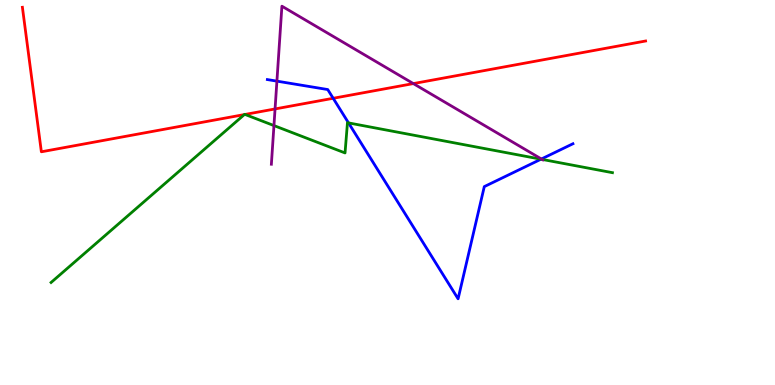[{'lines': ['blue', 'red'], 'intersections': [{'x': 4.3, 'y': 7.45}]}, {'lines': ['green', 'red'], 'intersections': [{'x': 3.15, 'y': 7.02}, {'x': 3.16, 'y': 7.03}]}, {'lines': ['purple', 'red'], 'intersections': [{'x': 3.55, 'y': 7.17}, {'x': 5.33, 'y': 7.83}]}, {'lines': ['blue', 'green'], 'intersections': [{'x': 4.5, 'y': 6.81}, {'x': 6.98, 'y': 5.86}]}, {'lines': ['blue', 'purple'], 'intersections': [{'x': 3.57, 'y': 7.89}, {'x': 6.99, 'y': 5.87}]}, {'lines': ['green', 'purple'], 'intersections': [{'x': 3.53, 'y': 6.74}, {'x': 7.0, 'y': 5.86}]}]